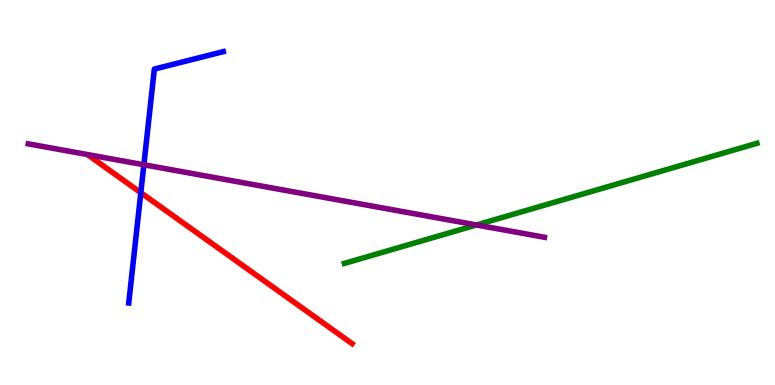[{'lines': ['blue', 'red'], 'intersections': [{'x': 1.82, 'y': 5.0}]}, {'lines': ['green', 'red'], 'intersections': []}, {'lines': ['purple', 'red'], 'intersections': []}, {'lines': ['blue', 'green'], 'intersections': []}, {'lines': ['blue', 'purple'], 'intersections': [{'x': 1.86, 'y': 5.72}]}, {'lines': ['green', 'purple'], 'intersections': [{'x': 6.15, 'y': 4.16}]}]